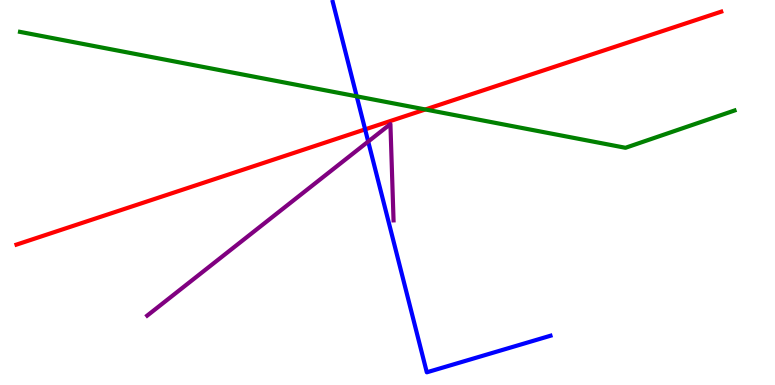[{'lines': ['blue', 'red'], 'intersections': [{'x': 4.71, 'y': 6.64}]}, {'lines': ['green', 'red'], 'intersections': [{'x': 5.49, 'y': 7.16}]}, {'lines': ['purple', 'red'], 'intersections': []}, {'lines': ['blue', 'green'], 'intersections': [{'x': 4.6, 'y': 7.5}]}, {'lines': ['blue', 'purple'], 'intersections': [{'x': 4.75, 'y': 6.32}]}, {'lines': ['green', 'purple'], 'intersections': []}]